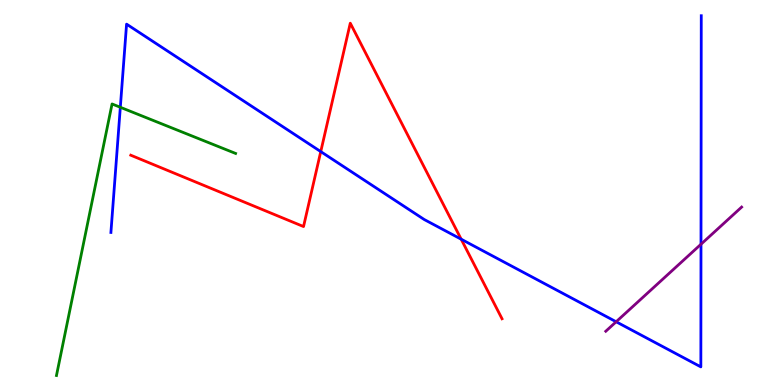[{'lines': ['blue', 'red'], 'intersections': [{'x': 4.14, 'y': 6.06}, {'x': 5.95, 'y': 3.79}]}, {'lines': ['green', 'red'], 'intersections': []}, {'lines': ['purple', 'red'], 'intersections': []}, {'lines': ['blue', 'green'], 'intersections': [{'x': 1.55, 'y': 7.21}]}, {'lines': ['blue', 'purple'], 'intersections': [{'x': 7.95, 'y': 1.64}, {'x': 9.05, 'y': 3.66}]}, {'lines': ['green', 'purple'], 'intersections': []}]